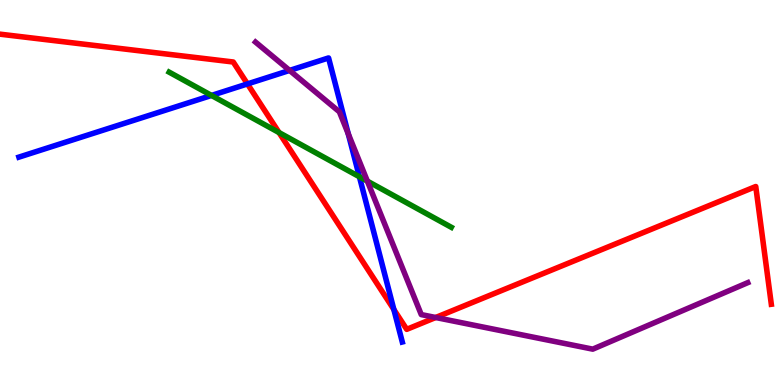[{'lines': ['blue', 'red'], 'intersections': [{'x': 3.19, 'y': 7.82}, {'x': 5.08, 'y': 1.96}]}, {'lines': ['green', 'red'], 'intersections': [{'x': 3.6, 'y': 6.56}]}, {'lines': ['purple', 'red'], 'intersections': [{'x': 5.62, 'y': 1.75}]}, {'lines': ['blue', 'green'], 'intersections': [{'x': 2.73, 'y': 7.52}, {'x': 4.64, 'y': 5.41}]}, {'lines': ['blue', 'purple'], 'intersections': [{'x': 3.74, 'y': 8.17}, {'x': 4.49, 'y': 6.52}]}, {'lines': ['green', 'purple'], 'intersections': [{'x': 4.74, 'y': 5.3}]}]